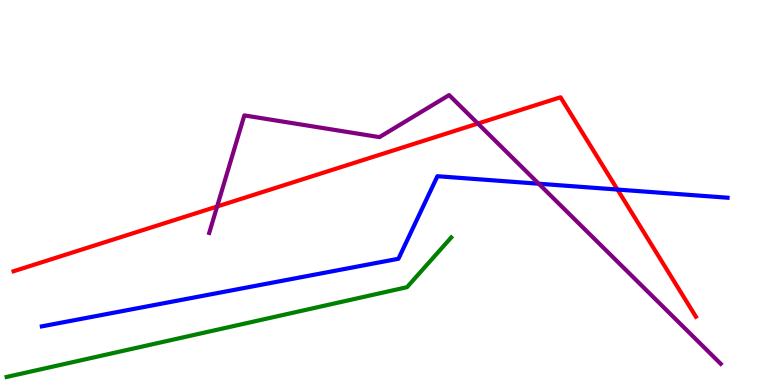[{'lines': ['blue', 'red'], 'intersections': [{'x': 7.97, 'y': 5.08}]}, {'lines': ['green', 'red'], 'intersections': []}, {'lines': ['purple', 'red'], 'intersections': [{'x': 2.8, 'y': 4.64}, {'x': 6.17, 'y': 6.79}]}, {'lines': ['blue', 'green'], 'intersections': []}, {'lines': ['blue', 'purple'], 'intersections': [{'x': 6.95, 'y': 5.23}]}, {'lines': ['green', 'purple'], 'intersections': []}]